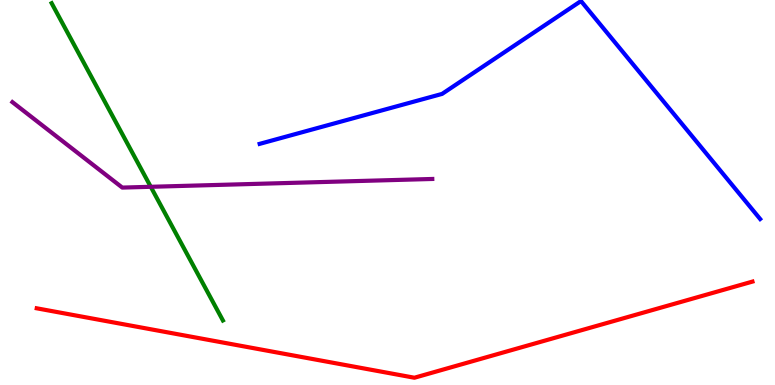[{'lines': ['blue', 'red'], 'intersections': []}, {'lines': ['green', 'red'], 'intersections': []}, {'lines': ['purple', 'red'], 'intersections': []}, {'lines': ['blue', 'green'], 'intersections': []}, {'lines': ['blue', 'purple'], 'intersections': []}, {'lines': ['green', 'purple'], 'intersections': [{'x': 1.95, 'y': 5.15}]}]